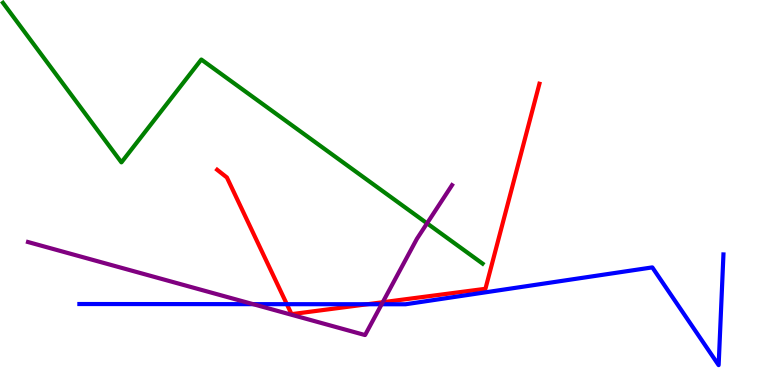[{'lines': ['blue', 'red'], 'intersections': [{'x': 3.7, 'y': 2.1}, {'x': 4.74, 'y': 2.1}]}, {'lines': ['green', 'red'], 'intersections': []}, {'lines': ['purple', 'red'], 'intersections': [{'x': 4.94, 'y': 2.15}]}, {'lines': ['blue', 'green'], 'intersections': []}, {'lines': ['blue', 'purple'], 'intersections': [{'x': 3.27, 'y': 2.1}, {'x': 4.92, 'y': 2.1}]}, {'lines': ['green', 'purple'], 'intersections': [{'x': 5.51, 'y': 4.2}]}]